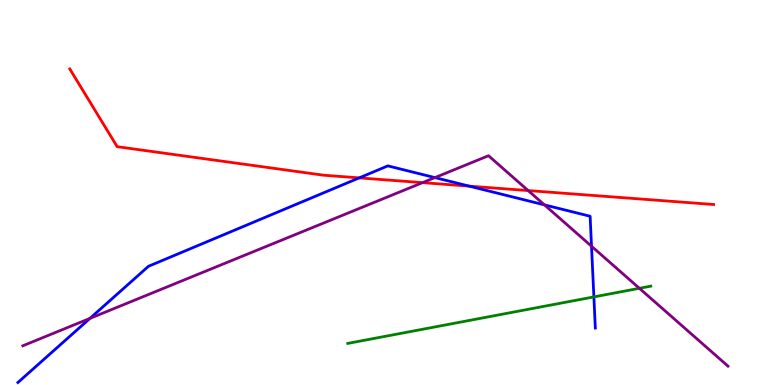[{'lines': ['blue', 'red'], 'intersections': [{'x': 4.64, 'y': 5.38}, {'x': 6.05, 'y': 5.17}]}, {'lines': ['green', 'red'], 'intersections': []}, {'lines': ['purple', 'red'], 'intersections': [{'x': 5.45, 'y': 5.26}, {'x': 6.81, 'y': 5.05}]}, {'lines': ['blue', 'green'], 'intersections': [{'x': 7.66, 'y': 2.29}]}, {'lines': ['blue', 'purple'], 'intersections': [{'x': 1.16, 'y': 1.73}, {'x': 5.61, 'y': 5.39}, {'x': 7.02, 'y': 4.68}, {'x': 7.63, 'y': 3.6}]}, {'lines': ['green', 'purple'], 'intersections': [{'x': 8.25, 'y': 2.51}]}]